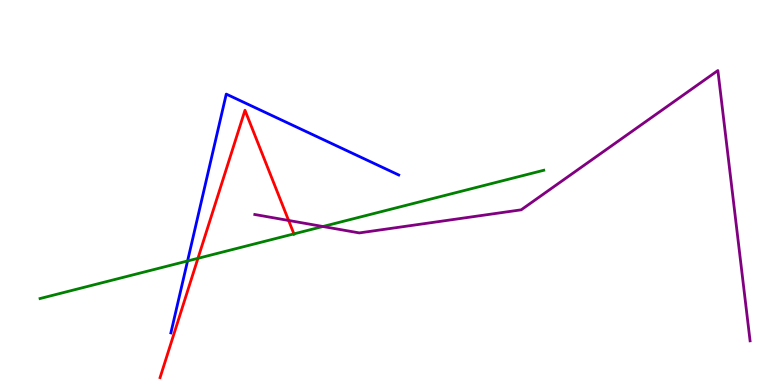[{'lines': ['blue', 'red'], 'intersections': []}, {'lines': ['green', 'red'], 'intersections': [{'x': 2.55, 'y': 3.29}, {'x': 3.79, 'y': 3.93}]}, {'lines': ['purple', 'red'], 'intersections': [{'x': 3.72, 'y': 4.27}]}, {'lines': ['blue', 'green'], 'intersections': [{'x': 2.42, 'y': 3.22}]}, {'lines': ['blue', 'purple'], 'intersections': []}, {'lines': ['green', 'purple'], 'intersections': [{'x': 4.17, 'y': 4.12}]}]